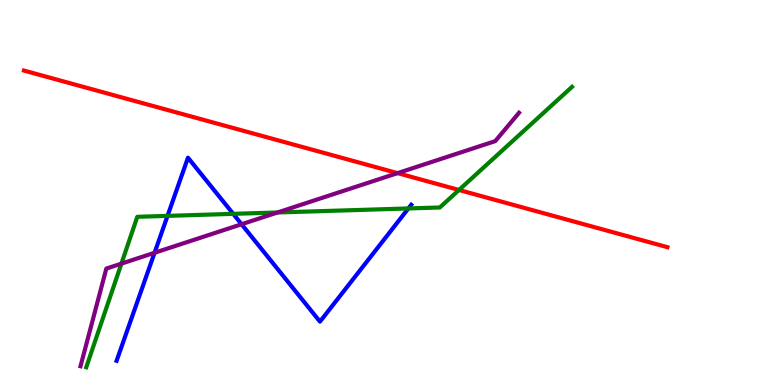[{'lines': ['blue', 'red'], 'intersections': []}, {'lines': ['green', 'red'], 'intersections': [{'x': 5.92, 'y': 5.07}]}, {'lines': ['purple', 'red'], 'intersections': [{'x': 5.13, 'y': 5.5}]}, {'lines': ['blue', 'green'], 'intersections': [{'x': 2.16, 'y': 4.39}, {'x': 3.01, 'y': 4.45}, {'x': 5.27, 'y': 4.59}]}, {'lines': ['blue', 'purple'], 'intersections': [{'x': 1.99, 'y': 3.43}, {'x': 3.12, 'y': 4.18}]}, {'lines': ['green', 'purple'], 'intersections': [{'x': 1.57, 'y': 3.15}, {'x': 3.58, 'y': 4.48}]}]